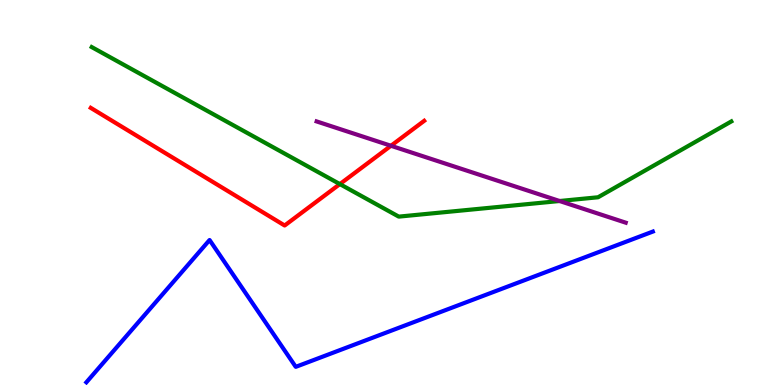[{'lines': ['blue', 'red'], 'intersections': []}, {'lines': ['green', 'red'], 'intersections': [{'x': 4.39, 'y': 5.22}]}, {'lines': ['purple', 'red'], 'intersections': [{'x': 5.04, 'y': 6.21}]}, {'lines': ['blue', 'green'], 'intersections': []}, {'lines': ['blue', 'purple'], 'intersections': []}, {'lines': ['green', 'purple'], 'intersections': [{'x': 7.22, 'y': 4.78}]}]